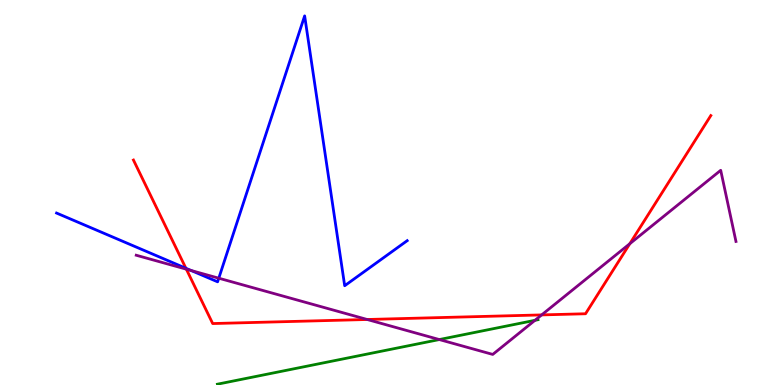[{'lines': ['blue', 'red'], 'intersections': [{'x': 2.4, 'y': 3.03}]}, {'lines': ['green', 'red'], 'intersections': []}, {'lines': ['purple', 'red'], 'intersections': [{'x': 2.4, 'y': 3.01}, {'x': 4.74, 'y': 1.7}, {'x': 6.99, 'y': 1.82}, {'x': 8.13, 'y': 3.67}]}, {'lines': ['blue', 'green'], 'intersections': []}, {'lines': ['blue', 'purple'], 'intersections': [{'x': 2.47, 'y': 2.97}, {'x': 2.82, 'y': 2.77}]}, {'lines': ['green', 'purple'], 'intersections': [{'x': 5.67, 'y': 1.18}, {'x': 6.9, 'y': 1.68}]}]